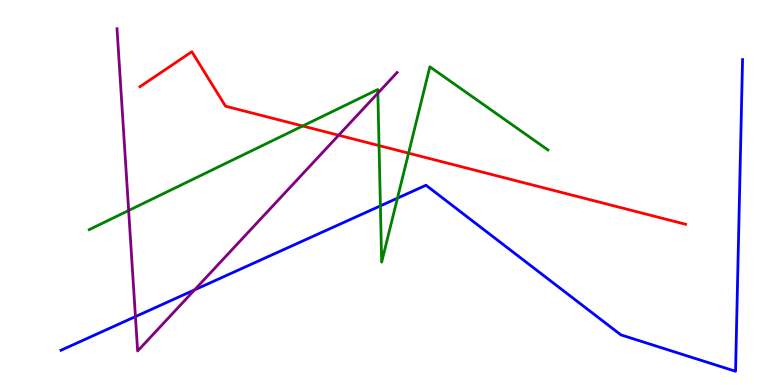[{'lines': ['blue', 'red'], 'intersections': []}, {'lines': ['green', 'red'], 'intersections': [{'x': 3.91, 'y': 6.73}, {'x': 4.89, 'y': 6.22}, {'x': 5.27, 'y': 6.02}]}, {'lines': ['purple', 'red'], 'intersections': [{'x': 4.37, 'y': 6.49}]}, {'lines': ['blue', 'green'], 'intersections': [{'x': 4.91, 'y': 4.65}, {'x': 5.13, 'y': 4.85}]}, {'lines': ['blue', 'purple'], 'intersections': [{'x': 1.75, 'y': 1.78}, {'x': 2.51, 'y': 2.47}]}, {'lines': ['green', 'purple'], 'intersections': [{'x': 1.66, 'y': 4.53}, {'x': 4.88, 'y': 7.58}]}]